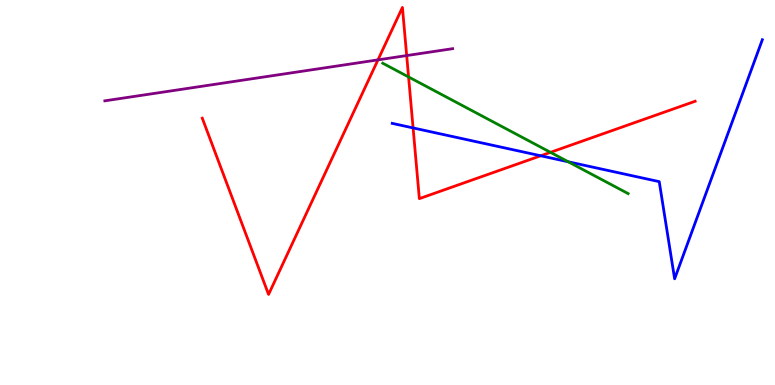[{'lines': ['blue', 'red'], 'intersections': [{'x': 5.33, 'y': 6.68}, {'x': 6.98, 'y': 5.95}]}, {'lines': ['green', 'red'], 'intersections': [{'x': 5.27, 'y': 8.0}, {'x': 7.1, 'y': 6.04}]}, {'lines': ['purple', 'red'], 'intersections': [{'x': 4.88, 'y': 8.44}, {'x': 5.25, 'y': 8.56}]}, {'lines': ['blue', 'green'], 'intersections': [{'x': 7.33, 'y': 5.8}]}, {'lines': ['blue', 'purple'], 'intersections': []}, {'lines': ['green', 'purple'], 'intersections': []}]